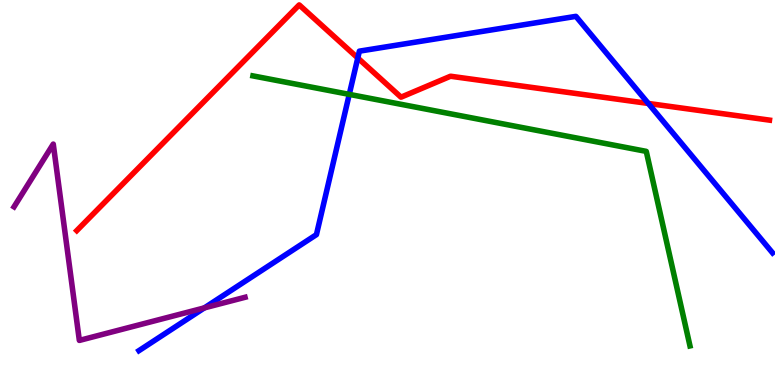[{'lines': ['blue', 'red'], 'intersections': [{'x': 4.62, 'y': 8.49}, {'x': 8.37, 'y': 7.31}]}, {'lines': ['green', 'red'], 'intersections': []}, {'lines': ['purple', 'red'], 'intersections': []}, {'lines': ['blue', 'green'], 'intersections': [{'x': 4.51, 'y': 7.55}]}, {'lines': ['blue', 'purple'], 'intersections': [{'x': 2.64, 'y': 2.0}]}, {'lines': ['green', 'purple'], 'intersections': []}]